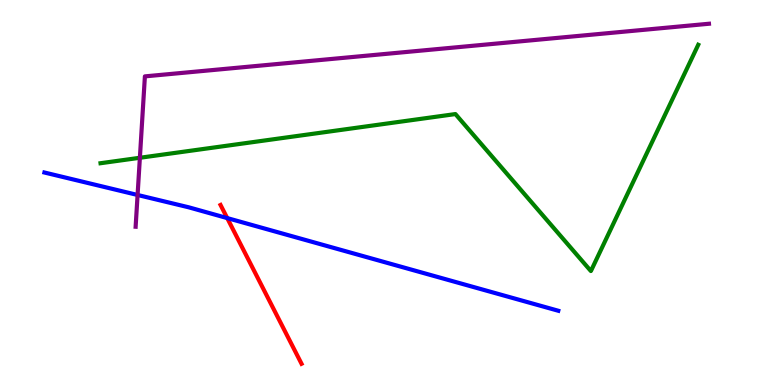[{'lines': ['blue', 'red'], 'intersections': [{'x': 2.93, 'y': 4.34}]}, {'lines': ['green', 'red'], 'intersections': []}, {'lines': ['purple', 'red'], 'intersections': []}, {'lines': ['blue', 'green'], 'intersections': []}, {'lines': ['blue', 'purple'], 'intersections': [{'x': 1.78, 'y': 4.94}]}, {'lines': ['green', 'purple'], 'intersections': [{'x': 1.8, 'y': 5.9}]}]